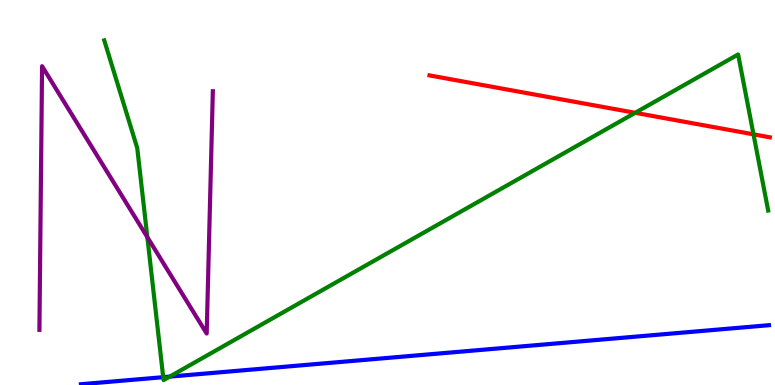[{'lines': ['blue', 'red'], 'intersections': []}, {'lines': ['green', 'red'], 'intersections': [{'x': 8.2, 'y': 7.07}, {'x': 9.72, 'y': 6.51}]}, {'lines': ['purple', 'red'], 'intersections': []}, {'lines': ['blue', 'green'], 'intersections': [{'x': 2.11, 'y': 0.203}, {'x': 2.19, 'y': 0.218}]}, {'lines': ['blue', 'purple'], 'intersections': []}, {'lines': ['green', 'purple'], 'intersections': [{'x': 1.9, 'y': 3.84}]}]